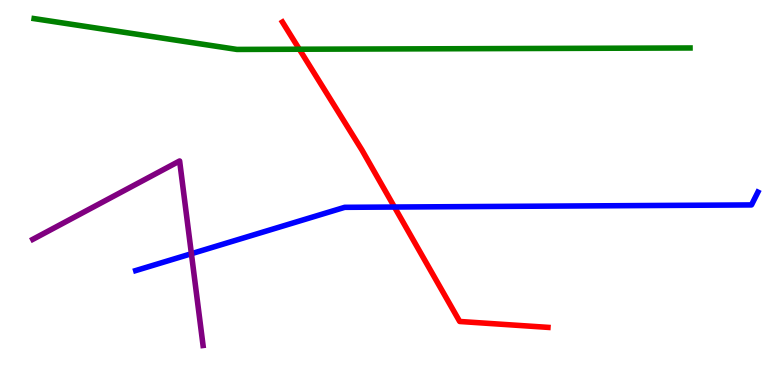[{'lines': ['blue', 'red'], 'intersections': [{'x': 5.09, 'y': 4.62}]}, {'lines': ['green', 'red'], 'intersections': [{'x': 3.86, 'y': 8.72}]}, {'lines': ['purple', 'red'], 'intersections': []}, {'lines': ['blue', 'green'], 'intersections': []}, {'lines': ['blue', 'purple'], 'intersections': [{'x': 2.47, 'y': 3.41}]}, {'lines': ['green', 'purple'], 'intersections': []}]